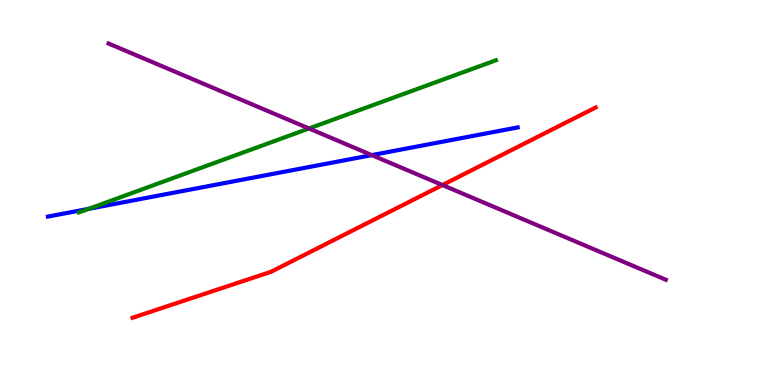[{'lines': ['blue', 'red'], 'intersections': []}, {'lines': ['green', 'red'], 'intersections': []}, {'lines': ['purple', 'red'], 'intersections': [{'x': 5.71, 'y': 5.19}]}, {'lines': ['blue', 'green'], 'intersections': [{'x': 1.14, 'y': 4.58}]}, {'lines': ['blue', 'purple'], 'intersections': [{'x': 4.8, 'y': 5.97}]}, {'lines': ['green', 'purple'], 'intersections': [{'x': 3.99, 'y': 6.66}]}]